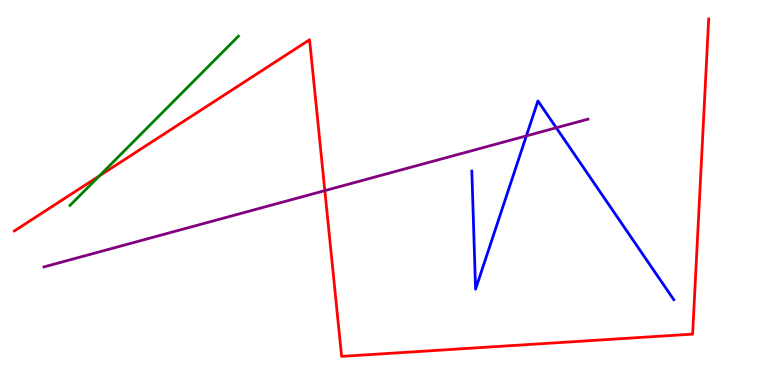[{'lines': ['blue', 'red'], 'intersections': []}, {'lines': ['green', 'red'], 'intersections': [{'x': 1.28, 'y': 5.43}]}, {'lines': ['purple', 'red'], 'intersections': [{'x': 4.19, 'y': 5.05}]}, {'lines': ['blue', 'green'], 'intersections': []}, {'lines': ['blue', 'purple'], 'intersections': [{'x': 6.79, 'y': 6.47}, {'x': 7.18, 'y': 6.68}]}, {'lines': ['green', 'purple'], 'intersections': []}]